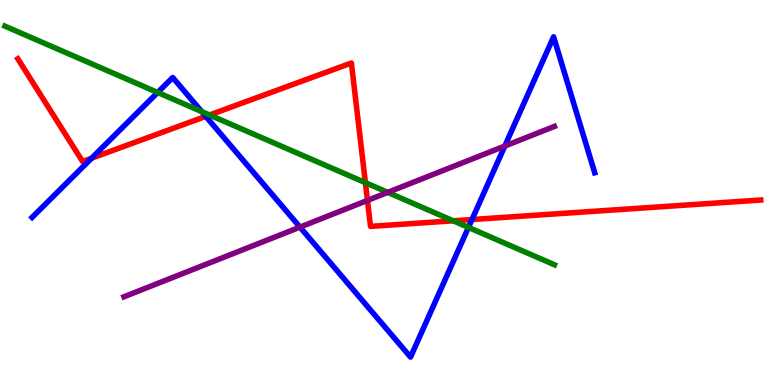[{'lines': ['blue', 'red'], 'intersections': [{'x': 1.18, 'y': 5.89}, {'x': 2.66, 'y': 6.98}, {'x': 6.09, 'y': 4.3}]}, {'lines': ['green', 'red'], 'intersections': [{'x': 2.7, 'y': 7.01}, {'x': 4.71, 'y': 5.26}, {'x': 5.85, 'y': 4.27}]}, {'lines': ['purple', 'red'], 'intersections': [{'x': 4.74, 'y': 4.79}]}, {'lines': ['blue', 'green'], 'intersections': [{'x': 2.03, 'y': 7.6}, {'x': 2.6, 'y': 7.1}, {'x': 6.04, 'y': 4.09}]}, {'lines': ['blue', 'purple'], 'intersections': [{'x': 3.87, 'y': 4.1}, {'x': 6.51, 'y': 6.21}]}, {'lines': ['green', 'purple'], 'intersections': [{'x': 5.0, 'y': 5.0}]}]